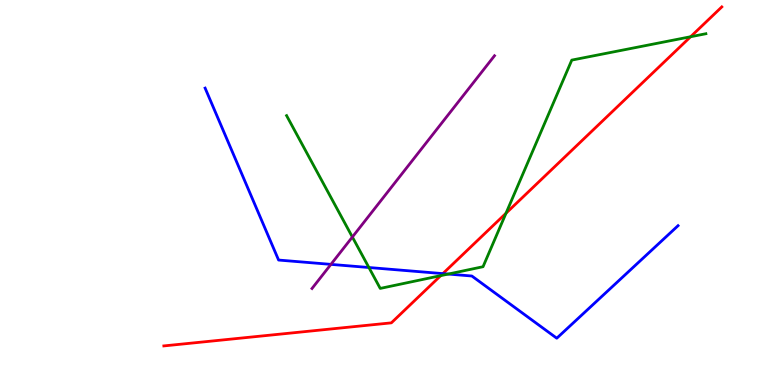[{'lines': ['blue', 'red'], 'intersections': [{'x': 5.71, 'y': 2.89}]}, {'lines': ['green', 'red'], 'intersections': [{'x': 5.69, 'y': 2.84}, {'x': 6.53, 'y': 4.46}, {'x': 8.91, 'y': 9.05}]}, {'lines': ['purple', 'red'], 'intersections': []}, {'lines': ['blue', 'green'], 'intersections': [{'x': 4.76, 'y': 3.05}, {'x': 5.78, 'y': 2.88}]}, {'lines': ['blue', 'purple'], 'intersections': [{'x': 4.27, 'y': 3.13}]}, {'lines': ['green', 'purple'], 'intersections': [{'x': 4.55, 'y': 3.84}]}]